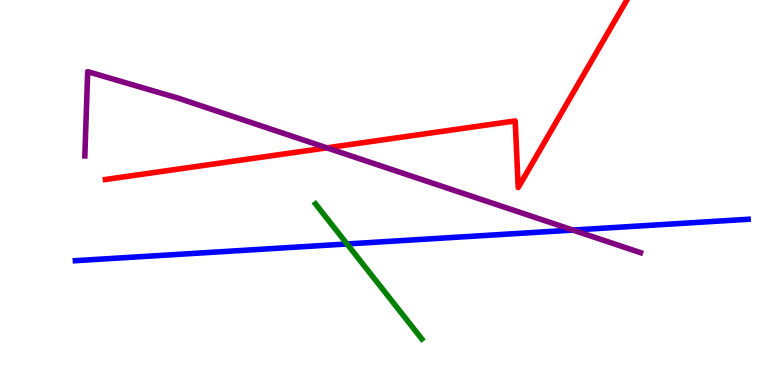[{'lines': ['blue', 'red'], 'intersections': []}, {'lines': ['green', 'red'], 'intersections': []}, {'lines': ['purple', 'red'], 'intersections': [{'x': 4.22, 'y': 6.16}]}, {'lines': ['blue', 'green'], 'intersections': [{'x': 4.48, 'y': 3.66}]}, {'lines': ['blue', 'purple'], 'intersections': [{'x': 7.39, 'y': 4.02}]}, {'lines': ['green', 'purple'], 'intersections': []}]